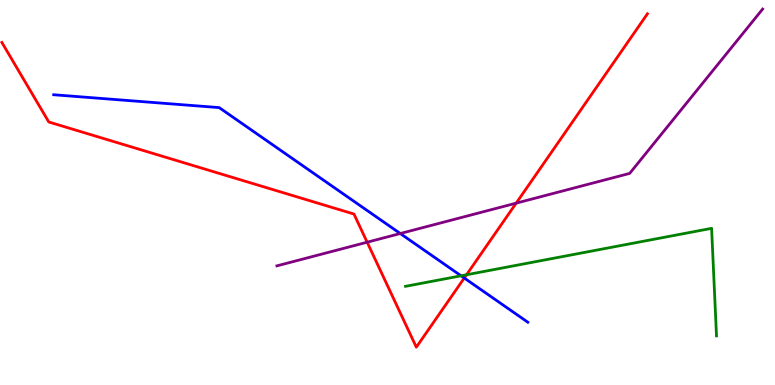[{'lines': ['blue', 'red'], 'intersections': [{'x': 5.99, 'y': 2.78}]}, {'lines': ['green', 'red'], 'intersections': [{'x': 6.02, 'y': 2.86}]}, {'lines': ['purple', 'red'], 'intersections': [{'x': 4.74, 'y': 3.71}, {'x': 6.66, 'y': 4.72}]}, {'lines': ['blue', 'green'], 'intersections': [{'x': 5.95, 'y': 2.84}]}, {'lines': ['blue', 'purple'], 'intersections': [{'x': 5.16, 'y': 3.93}]}, {'lines': ['green', 'purple'], 'intersections': []}]